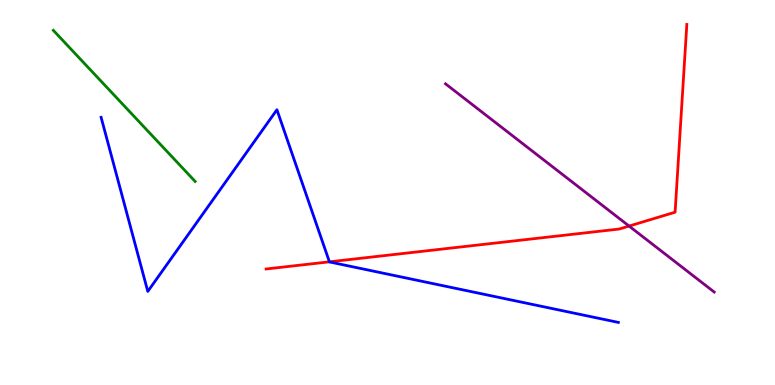[{'lines': ['blue', 'red'], 'intersections': [{'x': 4.25, 'y': 3.2}]}, {'lines': ['green', 'red'], 'intersections': []}, {'lines': ['purple', 'red'], 'intersections': [{'x': 8.12, 'y': 4.13}]}, {'lines': ['blue', 'green'], 'intersections': []}, {'lines': ['blue', 'purple'], 'intersections': []}, {'lines': ['green', 'purple'], 'intersections': []}]